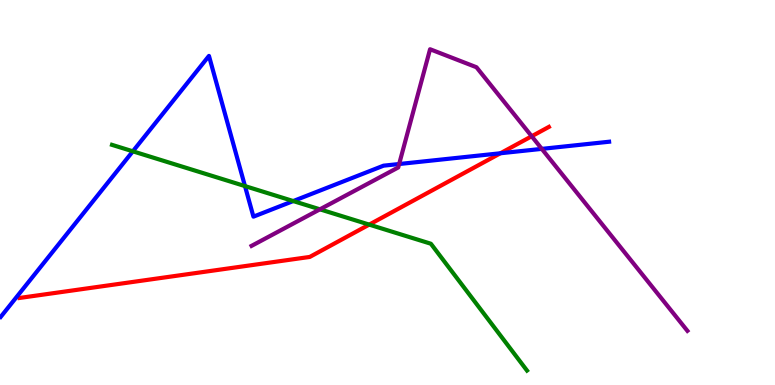[{'lines': ['blue', 'red'], 'intersections': [{'x': 6.46, 'y': 6.02}]}, {'lines': ['green', 'red'], 'intersections': [{'x': 4.76, 'y': 4.17}]}, {'lines': ['purple', 'red'], 'intersections': [{'x': 6.86, 'y': 6.46}]}, {'lines': ['blue', 'green'], 'intersections': [{'x': 1.71, 'y': 6.07}, {'x': 3.16, 'y': 5.17}, {'x': 3.78, 'y': 4.78}]}, {'lines': ['blue', 'purple'], 'intersections': [{'x': 5.15, 'y': 5.74}, {'x': 6.99, 'y': 6.13}]}, {'lines': ['green', 'purple'], 'intersections': [{'x': 4.13, 'y': 4.56}]}]